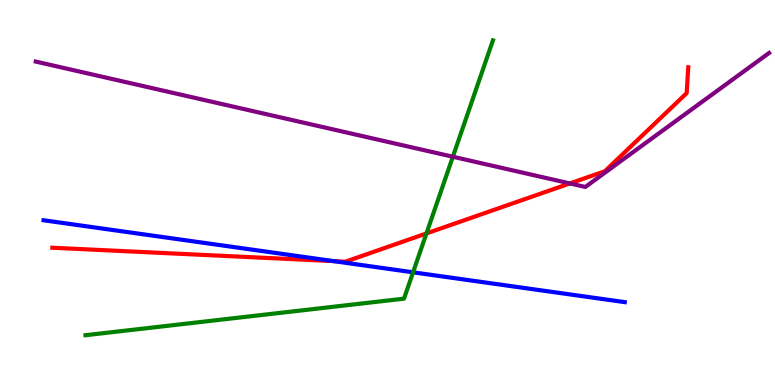[{'lines': ['blue', 'red'], 'intersections': [{'x': 4.31, 'y': 3.22}]}, {'lines': ['green', 'red'], 'intersections': [{'x': 5.5, 'y': 3.94}]}, {'lines': ['purple', 'red'], 'intersections': [{'x': 7.35, 'y': 5.24}]}, {'lines': ['blue', 'green'], 'intersections': [{'x': 5.33, 'y': 2.93}]}, {'lines': ['blue', 'purple'], 'intersections': []}, {'lines': ['green', 'purple'], 'intersections': [{'x': 5.84, 'y': 5.93}]}]